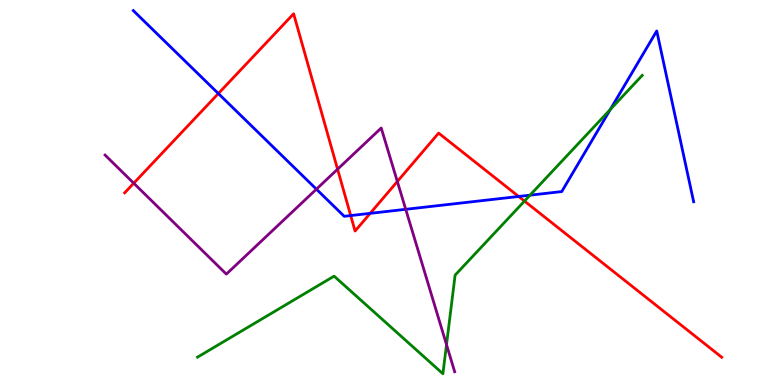[{'lines': ['blue', 'red'], 'intersections': [{'x': 2.82, 'y': 7.57}, {'x': 4.53, 'y': 4.4}, {'x': 4.78, 'y': 4.46}, {'x': 6.69, 'y': 4.9}]}, {'lines': ['green', 'red'], 'intersections': [{'x': 6.77, 'y': 4.78}]}, {'lines': ['purple', 'red'], 'intersections': [{'x': 1.73, 'y': 5.24}, {'x': 4.36, 'y': 5.61}, {'x': 5.13, 'y': 5.29}]}, {'lines': ['blue', 'green'], 'intersections': [{'x': 6.84, 'y': 4.93}, {'x': 7.88, 'y': 7.16}]}, {'lines': ['blue', 'purple'], 'intersections': [{'x': 4.08, 'y': 5.09}, {'x': 5.24, 'y': 4.56}]}, {'lines': ['green', 'purple'], 'intersections': [{'x': 5.76, 'y': 1.05}]}]